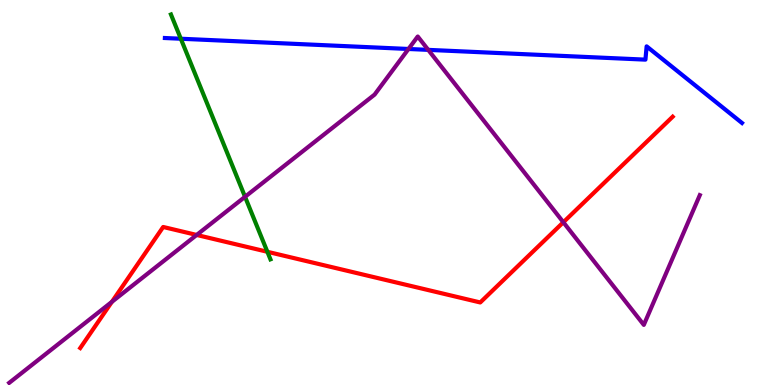[{'lines': ['blue', 'red'], 'intersections': []}, {'lines': ['green', 'red'], 'intersections': [{'x': 3.45, 'y': 3.46}]}, {'lines': ['purple', 'red'], 'intersections': [{'x': 1.44, 'y': 2.16}, {'x': 2.54, 'y': 3.9}, {'x': 7.27, 'y': 4.23}]}, {'lines': ['blue', 'green'], 'intersections': [{'x': 2.33, 'y': 8.99}]}, {'lines': ['blue', 'purple'], 'intersections': [{'x': 5.27, 'y': 8.73}, {'x': 5.53, 'y': 8.7}]}, {'lines': ['green', 'purple'], 'intersections': [{'x': 3.16, 'y': 4.89}]}]